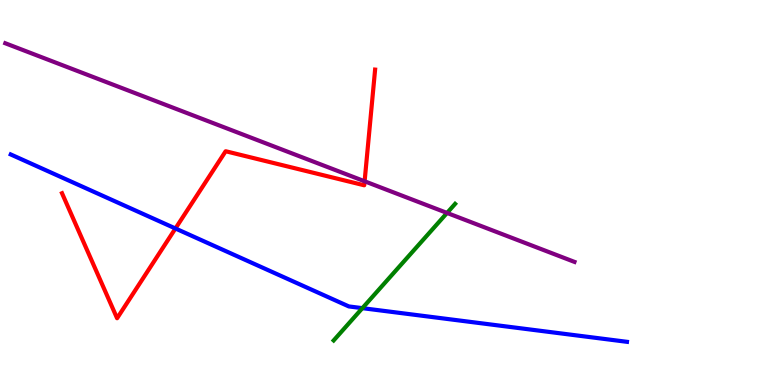[{'lines': ['blue', 'red'], 'intersections': [{'x': 2.26, 'y': 4.07}]}, {'lines': ['green', 'red'], 'intersections': []}, {'lines': ['purple', 'red'], 'intersections': [{'x': 4.7, 'y': 5.29}]}, {'lines': ['blue', 'green'], 'intersections': [{'x': 4.68, 'y': 2.0}]}, {'lines': ['blue', 'purple'], 'intersections': []}, {'lines': ['green', 'purple'], 'intersections': [{'x': 5.77, 'y': 4.47}]}]